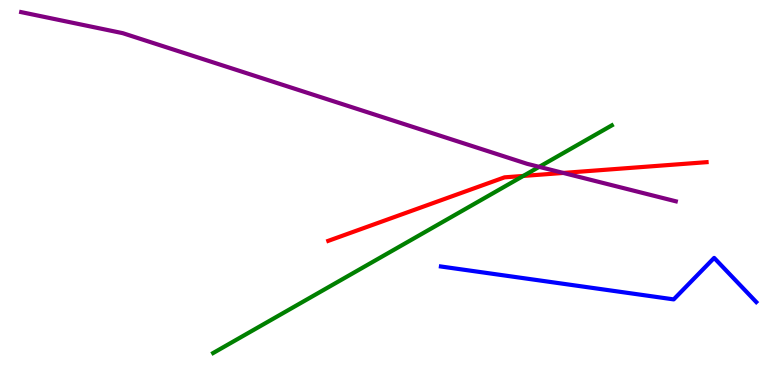[{'lines': ['blue', 'red'], 'intersections': []}, {'lines': ['green', 'red'], 'intersections': [{'x': 6.75, 'y': 5.43}]}, {'lines': ['purple', 'red'], 'intersections': [{'x': 7.27, 'y': 5.51}]}, {'lines': ['blue', 'green'], 'intersections': []}, {'lines': ['blue', 'purple'], 'intersections': []}, {'lines': ['green', 'purple'], 'intersections': [{'x': 6.96, 'y': 5.67}]}]